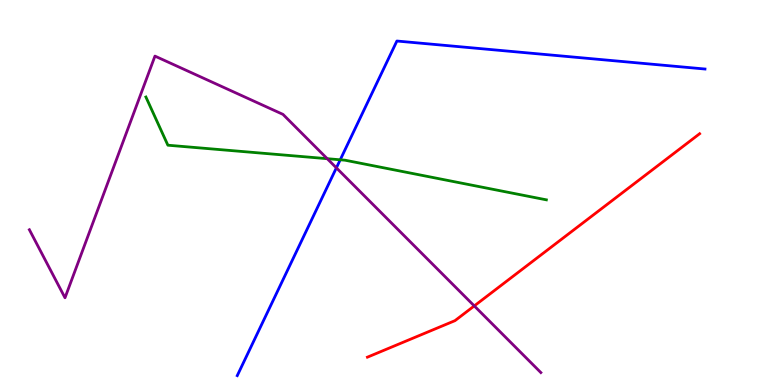[{'lines': ['blue', 'red'], 'intersections': []}, {'lines': ['green', 'red'], 'intersections': []}, {'lines': ['purple', 'red'], 'intersections': [{'x': 6.12, 'y': 2.05}]}, {'lines': ['blue', 'green'], 'intersections': [{'x': 4.39, 'y': 5.85}]}, {'lines': ['blue', 'purple'], 'intersections': [{'x': 4.34, 'y': 5.64}]}, {'lines': ['green', 'purple'], 'intersections': [{'x': 4.22, 'y': 5.88}]}]